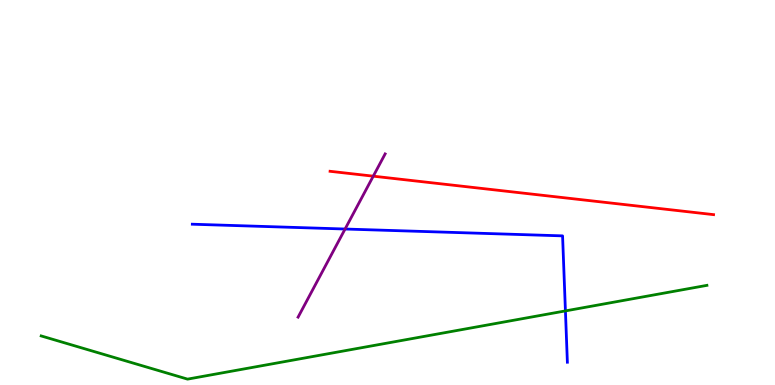[{'lines': ['blue', 'red'], 'intersections': []}, {'lines': ['green', 'red'], 'intersections': []}, {'lines': ['purple', 'red'], 'intersections': [{'x': 4.82, 'y': 5.42}]}, {'lines': ['blue', 'green'], 'intersections': [{'x': 7.3, 'y': 1.92}]}, {'lines': ['blue', 'purple'], 'intersections': [{'x': 4.45, 'y': 4.05}]}, {'lines': ['green', 'purple'], 'intersections': []}]